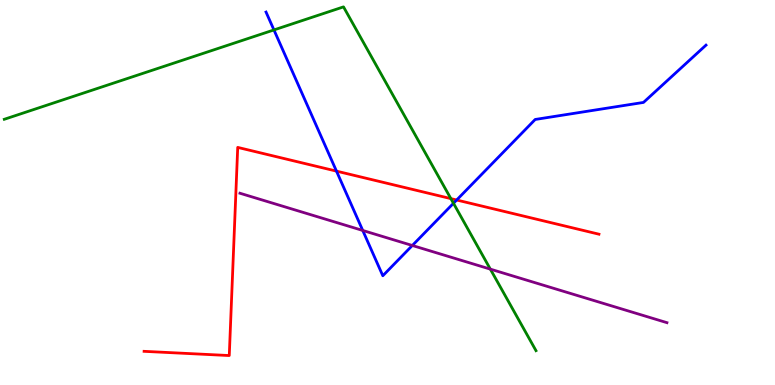[{'lines': ['blue', 'red'], 'intersections': [{'x': 4.34, 'y': 5.56}, {'x': 5.89, 'y': 4.8}]}, {'lines': ['green', 'red'], 'intersections': [{'x': 5.82, 'y': 4.84}]}, {'lines': ['purple', 'red'], 'intersections': []}, {'lines': ['blue', 'green'], 'intersections': [{'x': 3.53, 'y': 9.22}, {'x': 5.85, 'y': 4.72}]}, {'lines': ['blue', 'purple'], 'intersections': [{'x': 4.68, 'y': 4.01}, {'x': 5.32, 'y': 3.62}]}, {'lines': ['green', 'purple'], 'intersections': [{'x': 6.33, 'y': 3.01}]}]